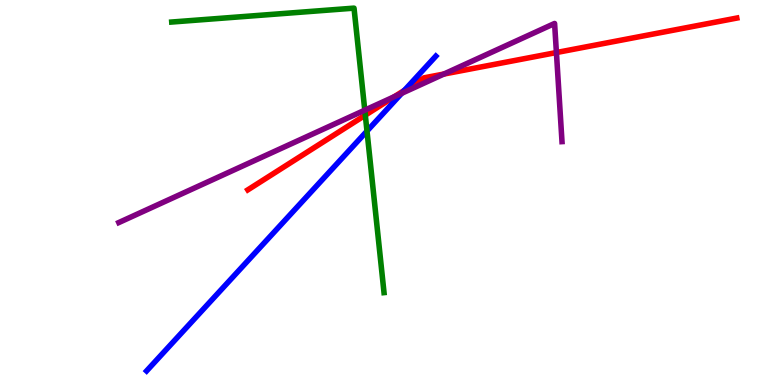[{'lines': ['blue', 'red'], 'intersections': [{'x': 5.22, 'y': 7.66}]}, {'lines': ['green', 'red'], 'intersections': [{'x': 4.71, 'y': 7.01}]}, {'lines': ['purple', 'red'], 'intersections': [{'x': 5.09, 'y': 7.49}, {'x': 5.73, 'y': 8.08}, {'x': 7.18, 'y': 8.64}]}, {'lines': ['blue', 'green'], 'intersections': [{'x': 4.74, 'y': 6.6}]}, {'lines': ['blue', 'purple'], 'intersections': [{'x': 5.18, 'y': 7.58}]}, {'lines': ['green', 'purple'], 'intersections': [{'x': 4.71, 'y': 7.14}]}]